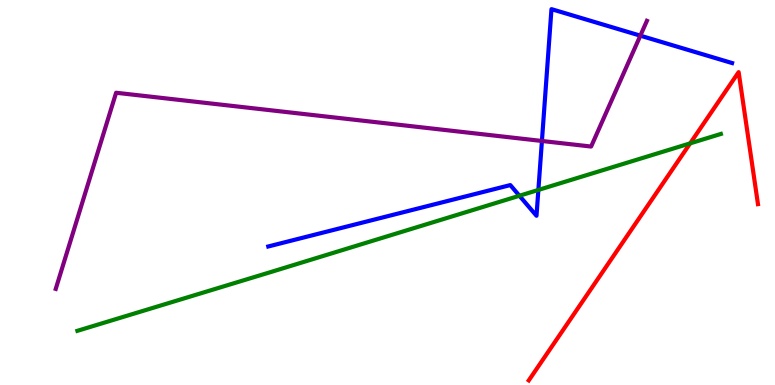[{'lines': ['blue', 'red'], 'intersections': []}, {'lines': ['green', 'red'], 'intersections': [{'x': 8.91, 'y': 6.28}]}, {'lines': ['purple', 'red'], 'intersections': []}, {'lines': ['blue', 'green'], 'intersections': [{'x': 6.7, 'y': 4.92}, {'x': 6.95, 'y': 5.07}]}, {'lines': ['blue', 'purple'], 'intersections': [{'x': 6.99, 'y': 6.34}, {'x': 8.26, 'y': 9.07}]}, {'lines': ['green', 'purple'], 'intersections': []}]